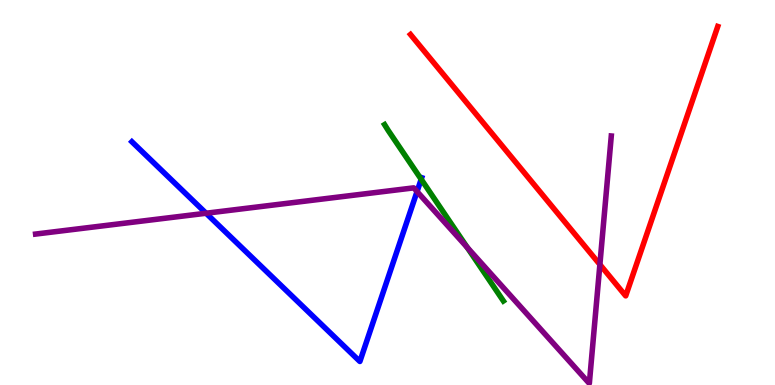[{'lines': ['blue', 'red'], 'intersections': []}, {'lines': ['green', 'red'], 'intersections': []}, {'lines': ['purple', 'red'], 'intersections': [{'x': 7.74, 'y': 3.13}]}, {'lines': ['blue', 'green'], 'intersections': [{'x': 5.43, 'y': 5.34}]}, {'lines': ['blue', 'purple'], 'intersections': [{'x': 2.66, 'y': 4.46}, {'x': 5.38, 'y': 5.02}]}, {'lines': ['green', 'purple'], 'intersections': [{'x': 6.03, 'y': 3.57}]}]